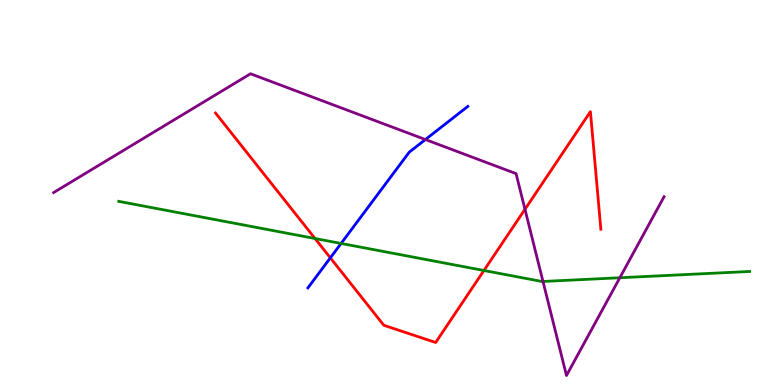[{'lines': ['blue', 'red'], 'intersections': [{'x': 4.26, 'y': 3.3}]}, {'lines': ['green', 'red'], 'intersections': [{'x': 4.06, 'y': 3.8}, {'x': 6.24, 'y': 2.97}]}, {'lines': ['purple', 'red'], 'intersections': [{'x': 6.77, 'y': 4.56}]}, {'lines': ['blue', 'green'], 'intersections': [{'x': 4.4, 'y': 3.68}]}, {'lines': ['blue', 'purple'], 'intersections': [{'x': 5.49, 'y': 6.38}]}, {'lines': ['green', 'purple'], 'intersections': [{'x': 7.01, 'y': 2.69}, {'x': 8.0, 'y': 2.79}]}]